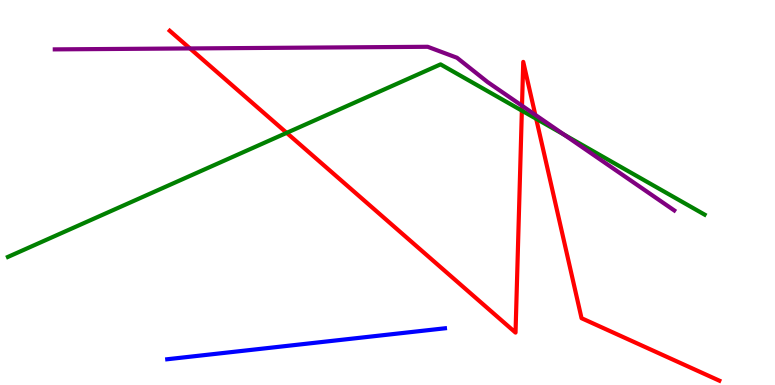[{'lines': ['blue', 'red'], 'intersections': []}, {'lines': ['green', 'red'], 'intersections': [{'x': 3.7, 'y': 6.55}, {'x': 6.73, 'y': 7.13}, {'x': 6.92, 'y': 6.91}]}, {'lines': ['purple', 'red'], 'intersections': [{'x': 2.45, 'y': 8.74}, {'x': 6.74, 'y': 7.25}, {'x': 6.91, 'y': 7.02}]}, {'lines': ['blue', 'green'], 'intersections': []}, {'lines': ['blue', 'purple'], 'intersections': []}, {'lines': ['green', 'purple'], 'intersections': [{'x': 7.28, 'y': 6.5}]}]